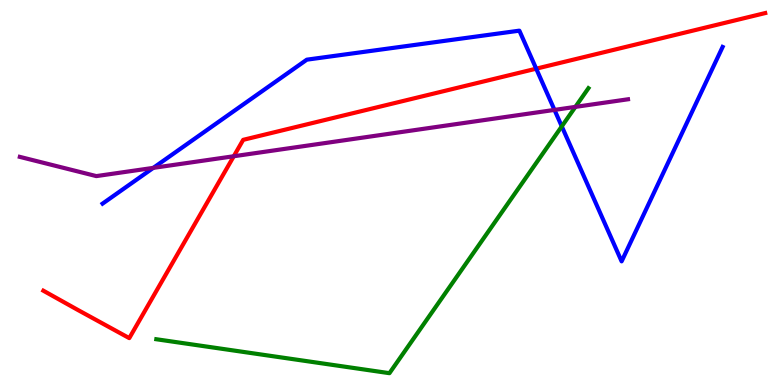[{'lines': ['blue', 'red'], 'intersections': [{'x': 6.92, 'y': 8.22}]}, {'lines': ['green', 'red'], 'intersections': []}, {'lines': ['purple', 'red'], 'intersections': [{'x': 3.02, 'y': 5.94}]}, {'lines': ['blue', 'green'], 'intersections': [{'x': 7.25, 'y': 6.72}]}, {'lines': ['blue', 'purple'], 'intersections': [{'x': 1.98, 'y': 5.64}, {'x': 7.15, 'y': 7.15}]}, {'lines': ['green', 'purple'], 'intersections': [{'x': 7.42, 'y': 7.22}]}]